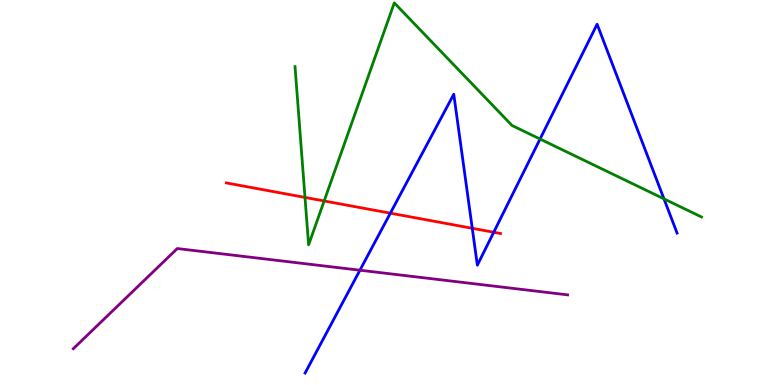[{'lines': ['blue', 'red'], 'intersections': [{'x': 5.04, 'y': 4.46}, {'x': 6.09, 'y': 4.07}, {'x': 6.37, 'y': 3.97}]}, {'lines': ['green', 'red'], 'intersections': [{'x': 3.94, 'y': 4.87}, {'x': 4.18, 'y': 4.78}]}, {'lines': ['purple', 'red'], 'intersections': []}, {'lines': ['blue', 'green'], 'intersections': [{'x': 6.97, 'y': 6.39}, {'x': 8.57, 'y': 4.83}]}, {'lines': ['blue', 'purple'], 'intersections': [{'x': 4.64, 'y': 2.98}]}, {'lines': ['green', 'purple'], 'intersections': []}]